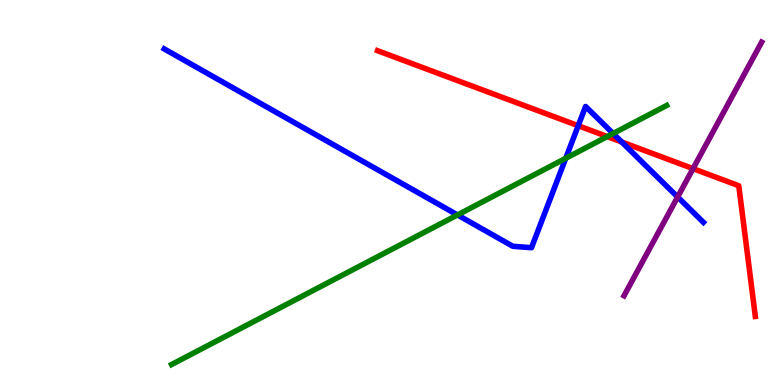[{'lines': ['blue', 'red'], 'intersections': [{'x': 7.46, 'y': 6.73}, {'x': 8.02, 'y': 6.31}]}, {'lines': ['green', 'red'], 'intersections': [{'x': 7.84, 'y': 6.45}]}, {'lines': ['purple', 'red'], 'intersections': [{'x': 8.94, 'y': 5.62}]}, {'lines': ['blue', 'green'], 'intersections': [{'x': 5.9, 'y': 4.42}, {'x': 7.3, 'y': 5.89}, {'x': 7.91, 'y': 6.53}]}, {'lines': ['blue', 'purple'], 'intersections': [{'x': 8.74, 'y': 4.88}]}, {'lines': ['green', 'purple'], 'intersections': []}]